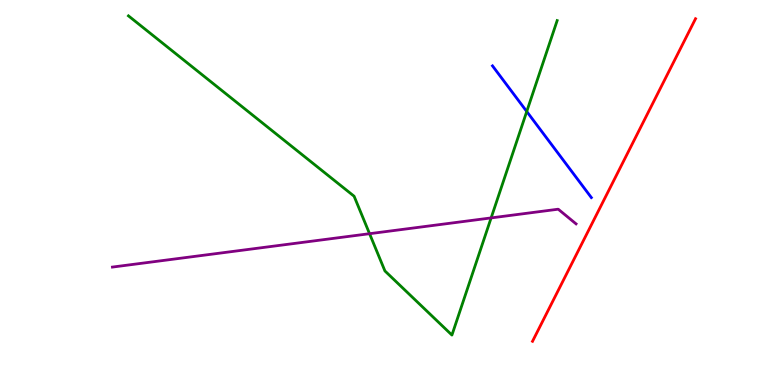[{'lines': ['blue', 'red'], 'intersections': []}, {'lines': ['green', 'red'], 'intersections': []}, {'lines': ['purple', 'red'], 'intersections': []}, {'lines': ['blue', 'green'], 'intersections': [{'x': 6.8, 'y': 7.1}]}, {'lines': ['blue', 'purple'], 'intersections': []}, {'lines': ['green', 'purple'], 'intersections': [{'x': 4.77, 'y': 3.93}, {'x': 6.34, 'y': 4.34}]}]